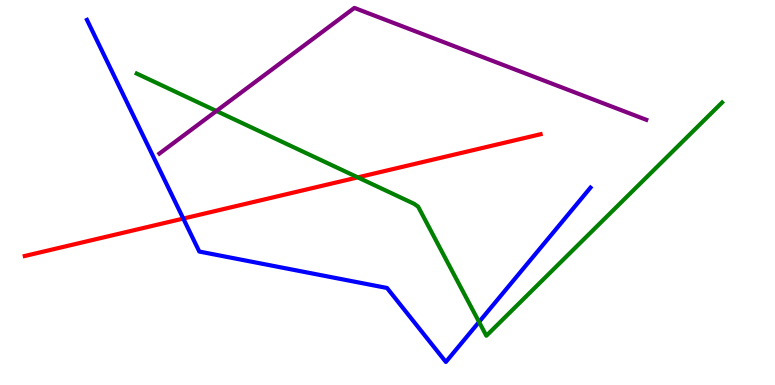[{'lines': ['blue', 'red'], 'intersections': [{'x': 2.37, 'y': 4.32}]}, {'lines': ['green', 'red'], 'intersections': [{'x': 4.62, 'y': 5.39}]}, {'lines': ['purple', 'red'], 'intersections': []}, {'lines': ['blue', 'green'], 'intersections': [{'x': 6.18, 'y': 1.64}]}, {'lines': ['blue', 'purple'], 'intersections': []}, {'lines': ['green', 'purple'], 'intersections': [{'x': 2.79, 'y': 7.12}]}]